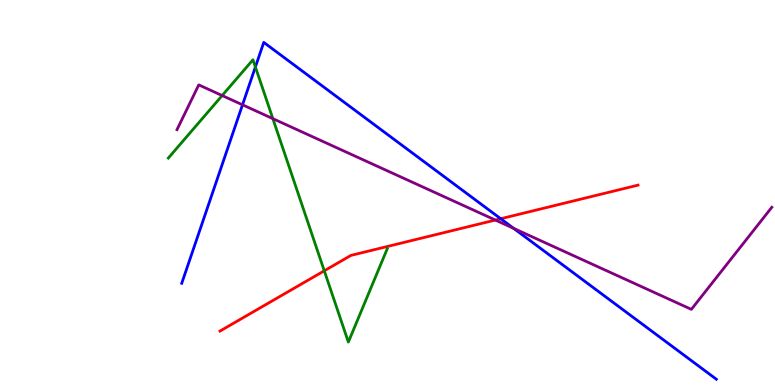[{'lines': ['blue', 'red'], 'intersections': [{'x': 6.46, 'y': 4.32}]}, {'lines': ['green', 'red'], 'intersections': [{'x': 4.18, 'y': 2.97}]}, {'lines': ['purple', 'red'], 'intersections': [{'x': 6.39, 'y': 4.28}]}, {'lines': ['blue', 'green'], 'intersections': [{'x': 3.3, 'y': 8.26}]}, {'lines': ['blue', 'purple'], 'intersections': [{'x': 3.13, 'y': 7.28}, {'x': 6.63, 'y': 4.07}]}, {'lines': ['green', 'purple'], 'intersections': [{'x': 2.87, 'y': 7.52}, {'x': 3.52, 'y': 6.92}]}]